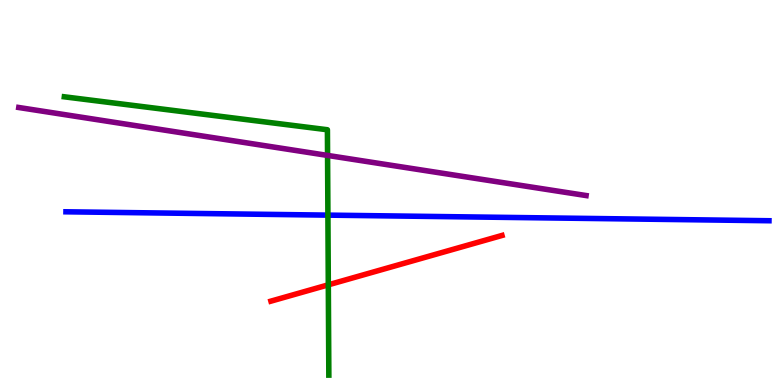[{'lines': ['blue', 'red'], 'intersections': []}, {'lines': ['green', 'red'], 'intersections': [{'x': 4.24, 'y': 2.6}]}, {'lines': ['purple', 'red'], 'intersections': []}, {'lines': ['blue', 'green'], 'intersections': [{'x': 4.23, 'y': 4.41}]}, {'lines': ['blue', 'purple'], 'intersections': []}, {'lines': ['green', 'purple'], 'intersections': [{'x': 4.23, 'y': 5.96}]}]